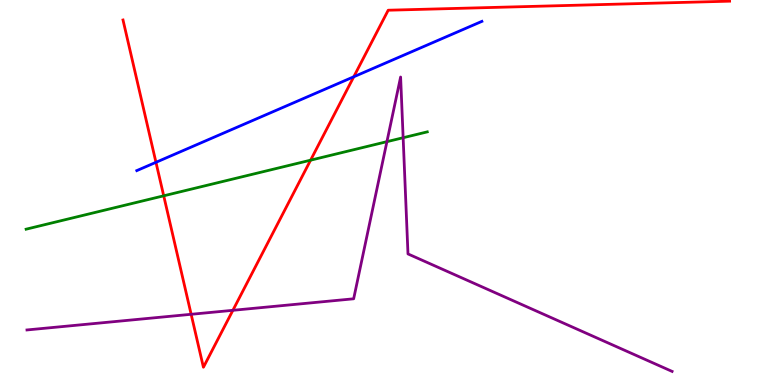[{'lines': ['blue', 'red'], 'intersections': [{'x': 2.01, 'y': 5.78}, {'x': 4.56, 'y': 8.01}]}, {'lines': ['green', 'red'], 'intersections': [{'x': 2.11, 'y': 4.91}, {'x': 4.01, 'y': 5.84}]}, {'lines': ['purple', 'red'], 'intersections': [{'x': 2.47, 'y': 1.84}, {'x': 3.0, 'y': 1.94}]}, {'lines': ['blue', 'green'], 'intersections': []}, {'lines': ['blue', 'purple'], 'intersections': []}, {'lines': ['green', 'purple'], 'intersections': [{'x': 4.99, 'y': 6.32}, {'x': 5.2, 'y': 6.42}]}]